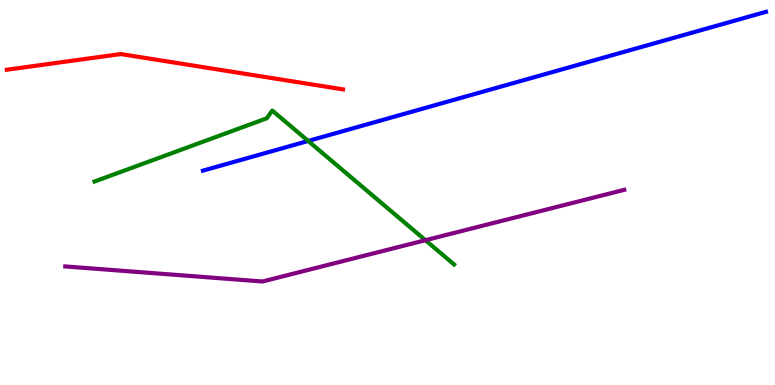[{'lines': ['blue', 'red'], 'intersections': []}, {'lines': ['green', 'red'], 'intersections': []}, {'lines': ['purple', 'red'], 'intersections': []}, {'lines': ['blue', 'green'], 'intersections': [{'x': 3.98, 'y': 6.34}]}, {'lines': ['blue', 'purple'], 'intersections': []}, {'lines': ['green', 'purple'], 'intersections': [{'x': 5.49, 'y': 3.76}]}]